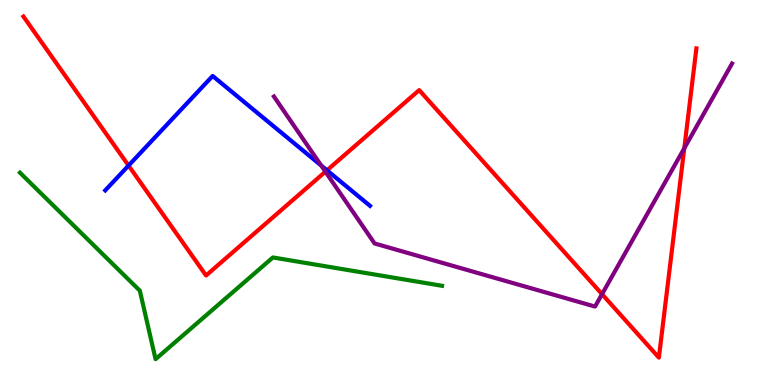[{'lines': ['blue', 'red'], 'intersections': [{'x': 1.66, 'y': 5.7}, {'x': 4.22, 'y': 5.58}]}, {'lines': ['green', 'red'], 'intersections': []}, {'lines': ['purple', 'red'], 'intersections': [{'x': 4.2, 'y': 5.54}, {'x': 7.77, 'y': 2.36}, {'x': 8.83, 'y': 6.15}]}, {'lines': ['blue', 'green'], 'intersections': []}, {'lines': ['blue', 'purple'], 'intersections': [{'x': 4.15, 'y': 5.7}]}, {'lines': ['green', 'purple'], 'intersections': []}]